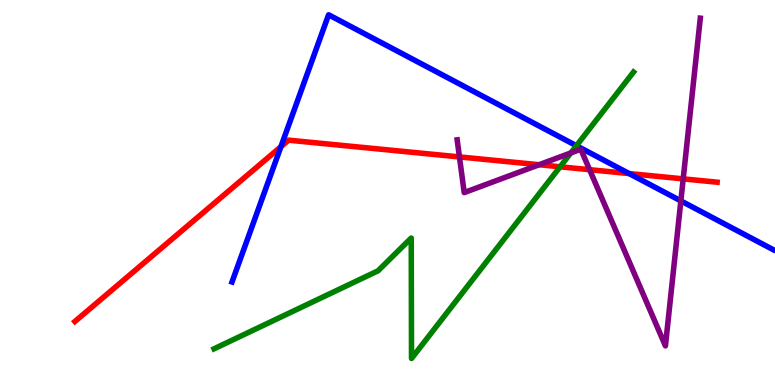[{'lines': ['blue', 'red'], 'intersections': [{'x': 3.62, 'y': 6.19}, {'x': 8.12, 'y': 5.49}]}, {'lines': ['green', 'red'], 'intersections': [{'x': 7.23, 'y': 5.67}]}, {'lines': ['purple', 'red'], 'intersections': [{'x': 5.93, 'y': 5.92}, {'x': 6.96, 'y': 5.72}, {'x': 7.61, 'y': 5.59}, {'x': 8.82, 'y': 5.35}]}, {'lines': ['blue', 'green'], 'intersections': [{'x': 7.44, 'y': 6.22}]}, {'lines': ['blue', 'purple'], 'intersections': [{'x': 8.79, 'y': 4.78}]}, {'lines': ['green', 'purple'], 'intersections': [{'x': 7.37, 'y': 6.03}]}]